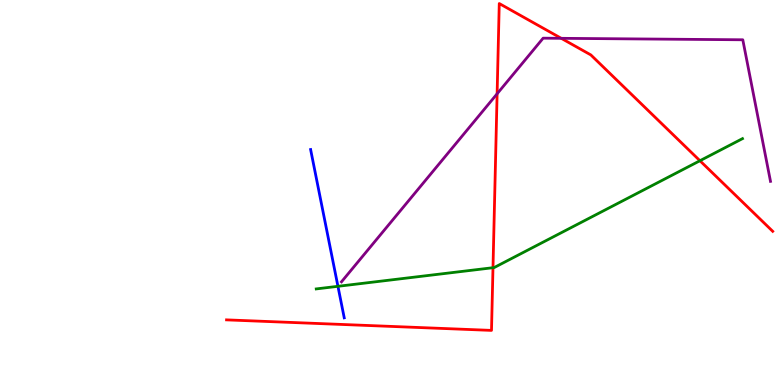[{'lines': ['blue', 'red'], 'intersections': []}, {'lines': ['green', 'red'], 'intersections': [{'x': 6.36, 'y': 3.05}, {'x': 9.03, 'y': 5.83}]}, {'lines': ['purple', 'red'], 'intersections': [{'x': 6.41, 'y': 7.56}, {'x': 7.24, 'y': 9.0}]}, {'lines': ['blue', 'green'], 'intersections': [{'x': 4.36, 'y': 2.56}]}, {'lines': ['blue', 'purple'], 'intersections': []}, {'lines': ['green', 'purple'], 'intersections': []}]